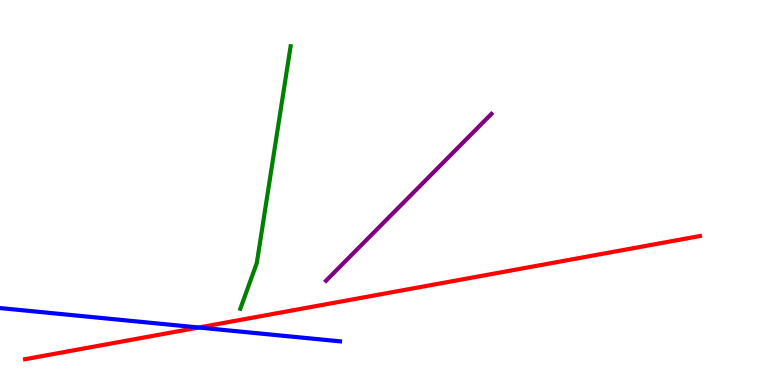[{'lines': ['blue', 'red'], 'intersections': [{'x': 2.56, 'y': 1.49}]}, {'lines': ['green', 'red'], 'intersections': []}, {'lines': ['purple', 'red'], 'intersections': []}, {'lines': ['blue', 'green'], 'intersections': []}, {'lines': ['blue', 'purple'], 'intersections': []}, {'lines': ['green', 'purple'], 'intersections': []}]